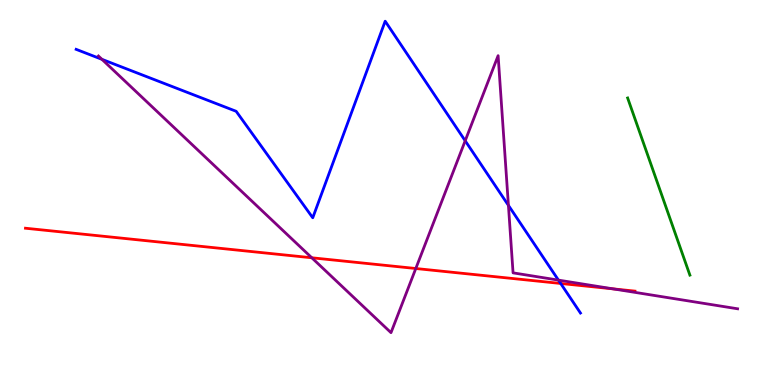[{'lines': ['blue', 'red'], 'intersections': [{'x': 7.23, 'y': 2.64}]}, {'lines': ['green', 'red'], 'intersections': []}, {'lines': ['purple', 'red'], 'intersections': [{'x': 4.02, 'y': 3.3}, {'x': 5.37, 'y': 3.03}, {'x': 7.91, 'y': 2.5}]}, {'lines': ['blue', 'green'], 'intersections': []}, {'lines': ['blue', 'purple'], 'intersections': [{'x': 1.32, 'y': 8.46}, {'x': 6.0, 'y': 6.34}, {'x': 6.56, 'y': 4.67}, {'x': 7.21, 'y': 2.72}]}, {'lines': ['green', 'purple'], 'intersections': []}]